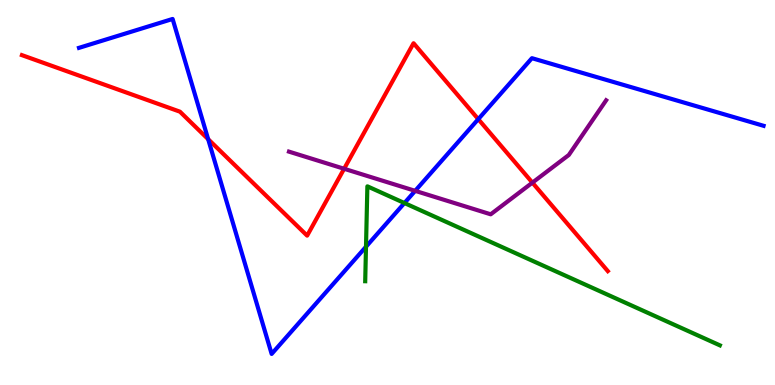[{'lines': ['blue', 'red'], 'intersections': [{'x': 2.69, 'y': 6.39}, {'x': 6.17, 'y': 6.91}]}, {'lines': ['green', 'red'], 'intersections': []}, {'lines': ['purple', 'red'], 'intersections': [{'x': 4.44, 'y': 5.62}, {'x': 6.87, 'y': 5.26}]}, {'lines': ['blue', 'green'], 'intersections': [{'x': 4.72, 'y': 3.59}, {'x': 5.22, 'y': 4.73}]}, {'lines': ['blue', 'purple'], 'intersections': [{'x': 5.36, 'y': 5.04}]}, {'lines': ['green', 'purple'], 'intersections': []}]